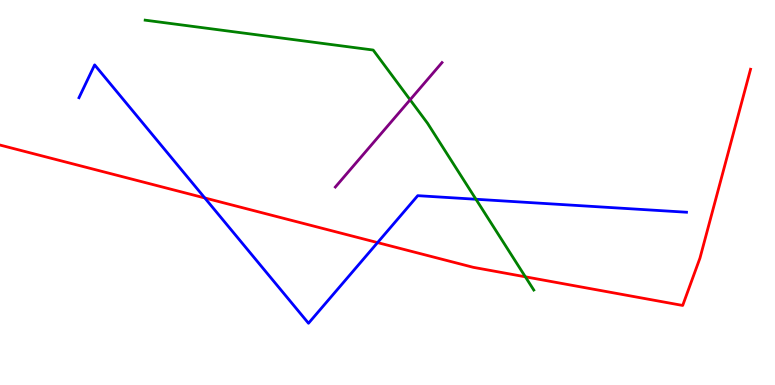[{'lines': ['blue', 'red'], 'intersections': [{'x': 2.64, 'y': 4.86}, {'x': 4.87, 'y': 3.7}]}, {'lines': ['green', 'red'], 'intersections': [{'x': 6.78, 'y': 2.81}]}, {'lines': ['purple', 'red'], 'intersections': []}, {'lines': ['blue', 'green'], 'intersections': [{'x': 6.14, 'y': 4.82}]}, {'lines': ['blue', 'purple'], 'intersections': []}, {'lines': ['green', 'purple'], 'intersections': [{'x': 5.29, 'y': 7.41}]}]